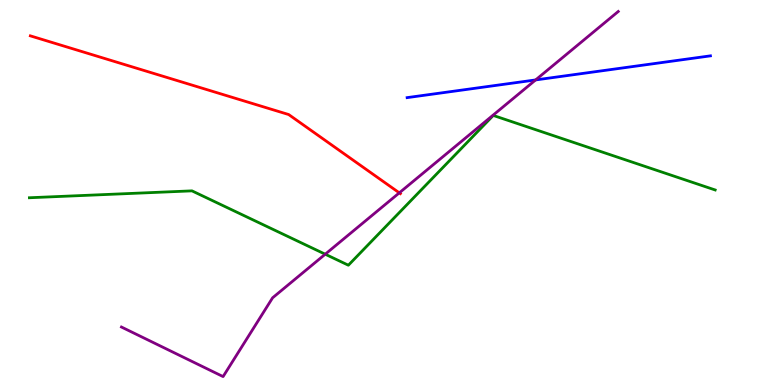[{'lines': ['blue', 'red'], 'intersections': []}, {'lines': ['green', 'red'], 'intersections': []}, {'lines': ['purple', 'red'], 'intersections': [{'x': 5.15, 'y': 4.99}]}, {'lines': ['blue', 'green'], 'intersections': []}, {'lines': ['blue', 'purple'], 'intersections': [{'x': 6.91, 'y': 7.92}]}, {'lines': ['green', 'purple'], 'intersections': [{'x': 4.2, 'y': 3.4}]}]